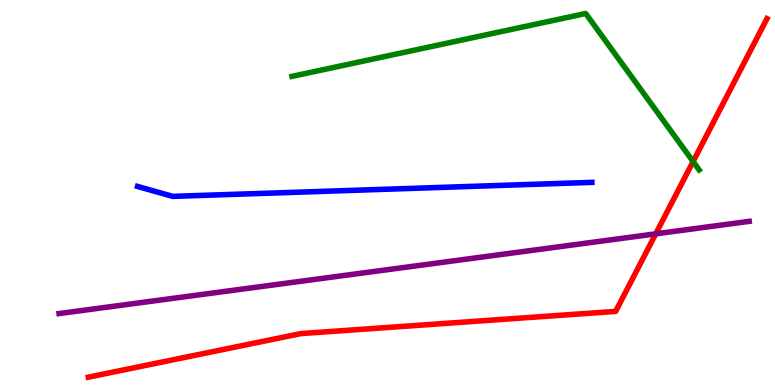[{'lines': ['blue', 'red'], 'intersections': []}, {'lines': ['green', 'red'], 'intersections': [{'x': 8.94, 'y': 5.8}]}, {'lines': ['purple', 'red'], 'intersections': [{'x': 8.46, 'y': 3.93}]}, {'lines': ['blue', 'green'], 'intersections': []}, {'lines': ['blue', 'purple'], 'intersections': []}, {'lines': ['green', 'purple'], 'intersections': []}]